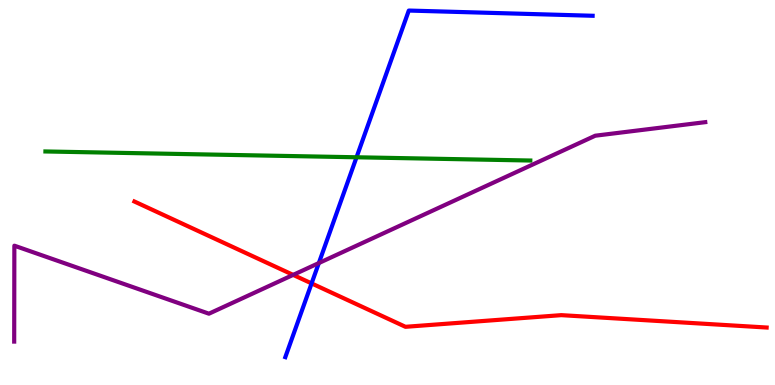[{'lines': ['blue', 'red'], 'intersections': [{'x': 4.02, 'y': 2.64}]}, {'lines': ['green', 'red'], 'intersections': []}, {'lines': ['purple', 'red'], 'intersections': [{'x': 3.78, 'y': 2.86}]}, {'lines': ['blue', 'green'], 'intersections': [{'x': 4.6, 'y': 5.91}]}, {'lines': ['blue', 'purple'], 'intersections': [{'x': 4.11, 'y': 3.17}]}, {'lines': ['green', 'purple'], 'intersections': []}]